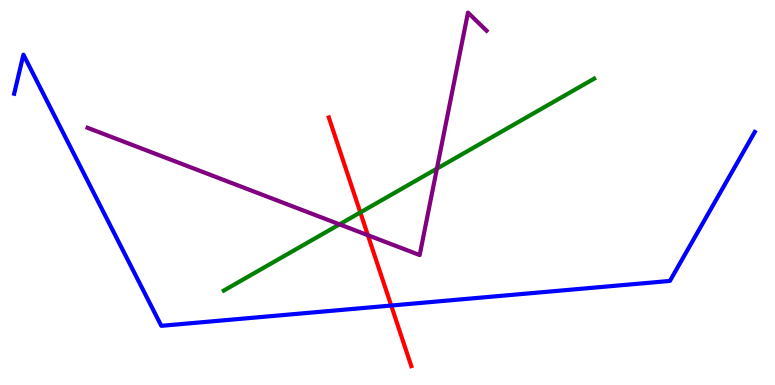[{'lines': ['blue', 'red'], 'intersections': [{'x': 5.05, 'y': 2.06}]}, {'lines': ['green', 'red'], 'intersections': [{'x': 4.65, 'y': 4.48}]}, {'lines': ['purple', 'red'], 'intersections': [{'x': 4.75, 'y': 3.89}]}, {'lines': ['blue', 'green'], 'intersections': []}, {'lines': ['blue', 'purple'], 'intersections': []}, {'lines': ['green', 'purple'], 'intersections': [{'x': 4.38, 'y': 4.17}, {'x': 5.64, 'y': 5.62}]}]